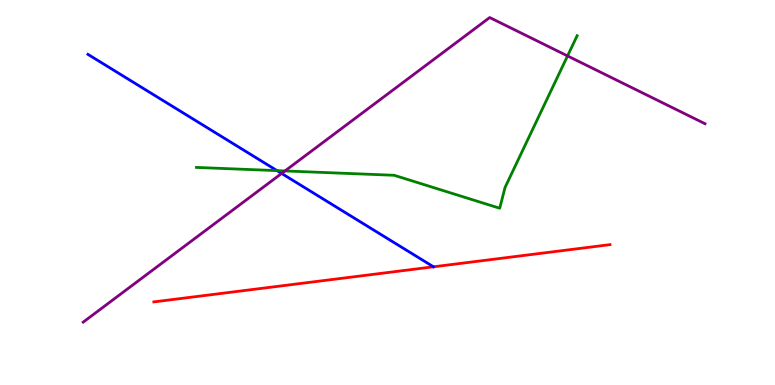[{'lines': ['blue', 'red'], 'intersections': []}, {'lines': ['green', 'red'], 'intersections': []}, {'lines': ['purple', 'red'], 'intersections': []}, {'lines': ['blue', 'green'], 'intersections': [{'x': 3.57, 'y': 5.57}]}, {'lines': ['blue', 'purple'], 'intersections': [{'x': 3.63, 'y': 5.49}]}, {'lines': ['green', 'purple'], 'intersections': [{'x': 3.68, 'y': 5.56}, {'x': 7.32, 'y': 8.55}]}]